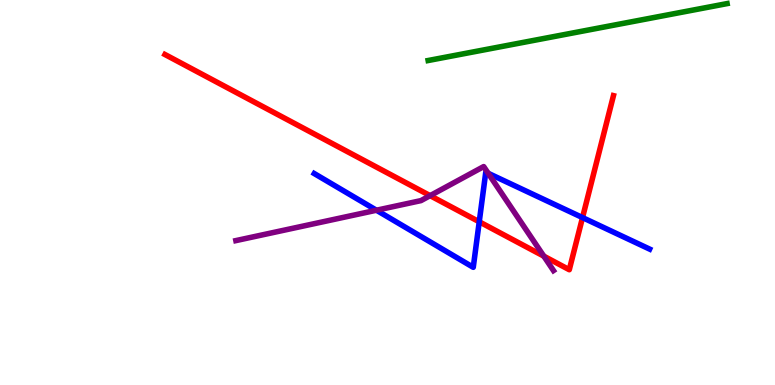[{'lines': ['blue', 'red'], 'intersections': [{'x': 6.18, 'y': 4.24}, {'x': 7.52, 'y': 4.35}]}, {'lines': ['green', 'red'], 'intersections': []}, {'lines': ['purple', 'red'], 'intersections': [{'x': 5.55, 'y': 4.92}, {'x': 7.02, 'y': 3.35}]}, {'lines': ['blue', 'green'], 'intersections': []}, {'lines': ['blue', 'purple'], 'intersections': [{'x': 4.86, 'y': 4.54}, {'x': 6.3, 'y': 5.5}]}, {'lines': ['green', 'purple'], 'intersections': []}]